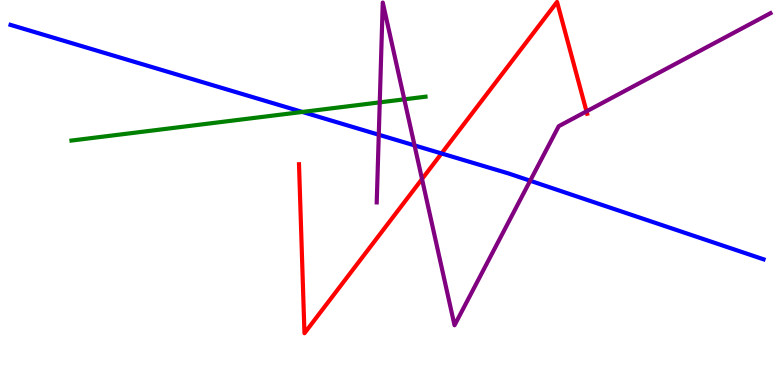[{'lines': ['blue', 'red'], 'intersections': [{'x': 5.7, 'y': 6.01}]}, {'lines': ['green', 'red'], 'intersections': []}, {'lines': ['purple', 'red'], 'intersections': [{'x': 5.45, 'y': 5.35}, {'x': 7.57, 'y': 7.11}]}, {'lines': ['blue', 'green'], 'intersections': [{'x': 3.9, 'y': 7.09}]}, {'lines': ['blue', 'purple'], 'intersections': [{'x': 4.89, 'y': 6.5}, {'x': 5.35, 'y': 6.22}, {'x': 6.84, 'y': 5.31}]}, {'lines': ['green', 'purple'], 'intersections': [{'x': 4.9, 'y': 7.34}, {'x': 5.22, 'y': 7.42}]}]